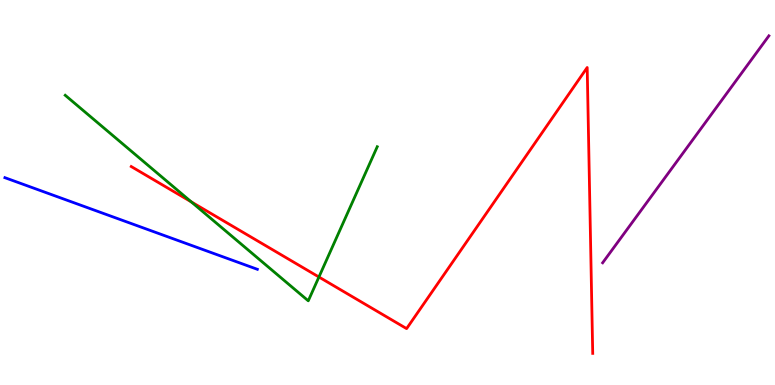[{'lines': ['blue', 'red'], 'intersections': []}, {'lines': ['green', 'red'], 'intersections': [{'x': 2.47, 'y': 4.76}, {'x': 4.12, 'y': 2.81}]}, {'lines': ['purple', 'red'], 'intersections': []}, {'lines': ['blue', 'green'], 'intersections': []}, {'lines': ['blue', 'purple'], 'intersections': []}, {'lines': ['green', 'purple'], 'intersections': []}]